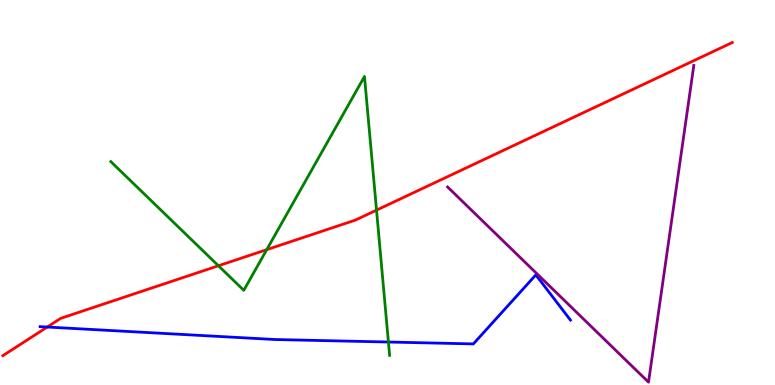[{'lines': ['blue', 'red'], 'intersections': [{'x': 0.61, 'y': 1.51}]}, {'lines': ['green', 'red'], 'intersections': [{'x': 2.82, 'y': 3.1}, {'x': 3.44, 'y': 3.52}, {'x': 4.86, 'y': 4.54}]}, {'lines': ['purple', 'red'], 'intersections': []}, {'lines': ['blue', 'green'], 'intersections': [{'x': 5.01, 'y': 1.12}]}, {'lines': ['blue', 'purple'], 'intersections': []}, {'lines': ['green', 'purple'], 'intersections': []}]